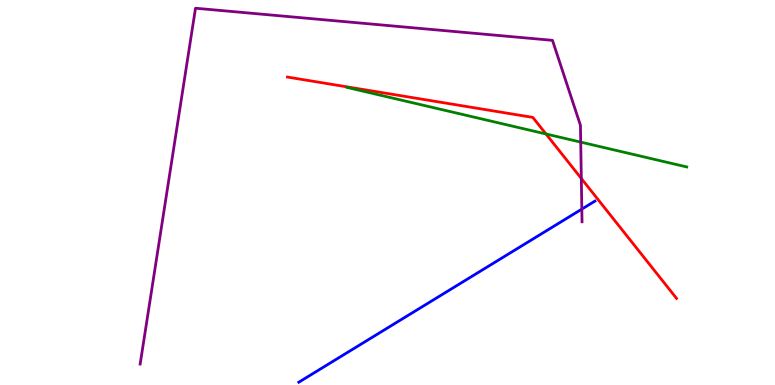[{'lines': ['blue', 'red'], 'intersections': []}, {'lines': ['green', 'red'], 'intersections': [{'x': 7.05, 'y': 6.52}]}, {'lines': ['purple', 'red'], 'intersections': [{'x': 7.5, 'y': 5.36}]}, {'lines': ['blue', 'green'], 'intersections': []}, {'lines': ['blue', 'purple'], 'intersections': [{'x': 7.51, 'y': 4.57}]}, {'lines': ['green', 'purple'], 'intersections': [{'x': 7.49, 'y': 6.31}]}]